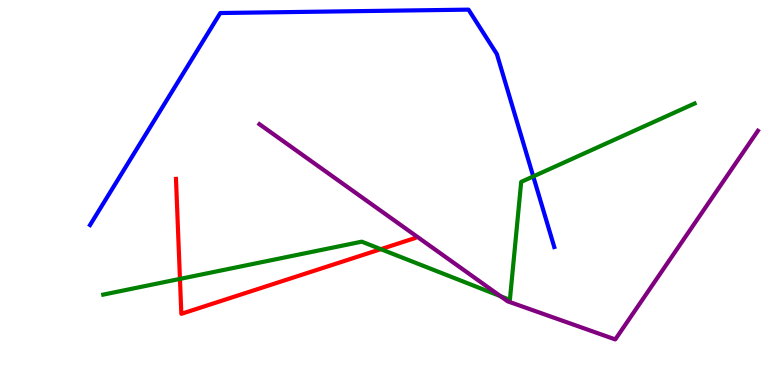[{'lines': ['blue', 'red'], 'intersections': []}, {'lines': ['green', 'red'], 'intersections': [{'x': 2.32, 'y': 2.76}, {'x': 4.91, 'y': 3.53}]}, {'lines': ['purple', 'red'], 'intersections': []}, {'lines': ['blue', 'green'], 'intersections': [{'x': 6.88, 'y': 5.42}]}, {'lines': ['blue', 'purple'], 'intersections': []}, {'lines': ['green', 'purple'], 'intersections': [{'x': 6.46, 'y': 2.31}]}]